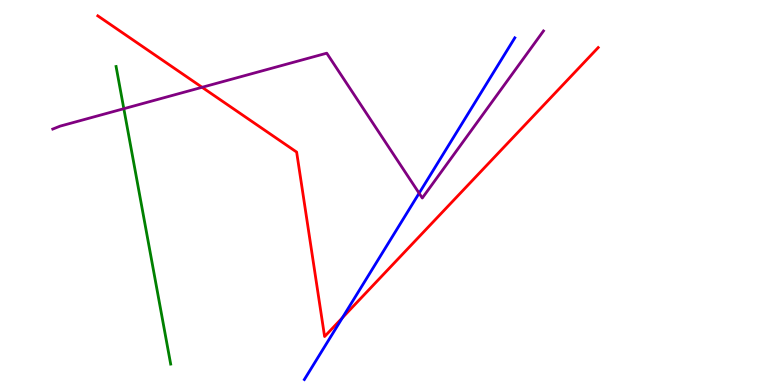[{'lines': ['blue', 'red'], 'intersections': [{'x': 4.42, 'y': 1.75}]}, {'lines': ['green', 'red'], 'intersections': []}, {'lines': ['purple', 'red'], 'intersections': [{'x': 2.61, 'y': 7.73}]}, {'lines': ['blue', 'green'], 'intersections': []}, {'lines': ['blue', 'purple'], 'intersections': [{'x': 5.41, 'y': 4.98}]}, {'lines': ['green', 'purple'], 'intersections': [{'x': 1.6, 'y': 7.18}]}]